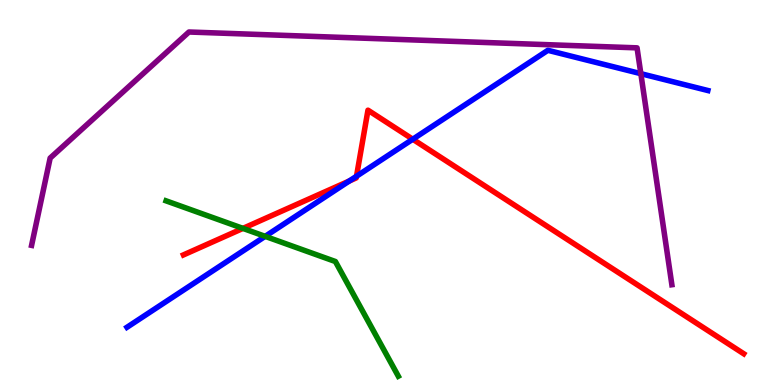[{'lines': ['blue', 'red'], 'intersections': [{'x': 4.51, 'y': 5.3}, {'x': 4.6, 'y': 5.42}, {'x': 5.33, 'y': 6.38}]}, {'lines': ['green', 'red'], 'intersections': [{'x': 3.13, 'y': 4.07}]}, {'lines': ['purple', 'red'], 'intersections': []}, {'lines': ['blue', 'green'], 'intersections': [{'x': 3.42, 'y': 3.86}]}, {'lines': ['blue', 'purple'], 'intersections': [{'x': 8.27, 'y': 8.09}]}, {'lines': ['green', 'purple'], 'intersections': []}]